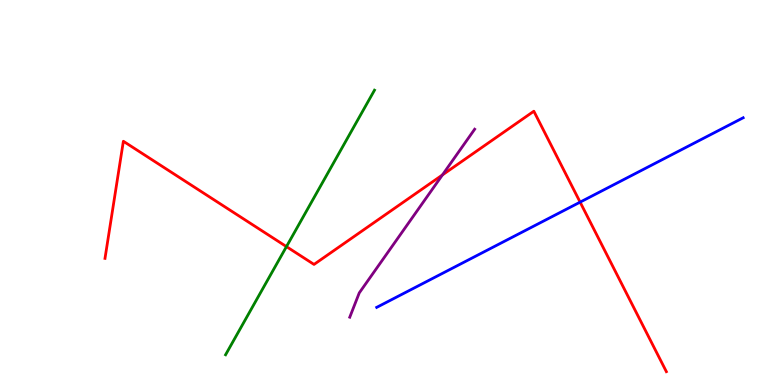[{'lines': ['blue', 'red'], 'intersections': [{'x': 7.49, 'y': 4.75}]}, {'lines': ['green', 'red'], 'intersections': [{'x': 3.7, 'y': 3.59}]}, {'lines': ['purple', 'red'], 'intersections': [{'x': 5.71, 'y': 5.46}]}, {'lines': ['blue', 'green'], 'intersections': []}, {'lines': ['blue', 'purple'], 'intersections': []}, {'lines': ['green', 'purple'], 'intersections': []}]